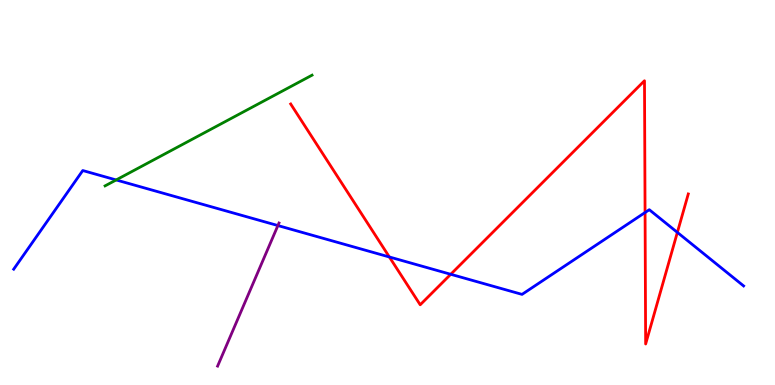[{'lines': ['blue', 'red'], 'intersections': [{'x': 5.02, 'y': 3.33}, {'x': 5.82, 'y': 2.88}, {'x': 8.32, 'y': 4.48}, {'x': 8.74, 'y': 3.96}]}, {'lines': ['green', 'red'], 'intersections': []}, {'lines': ['purple', 'red'], 'intersections': []}, {'lines': ['blue', 'green'], 'intersections': [{'x': 1.5, 'y': 5.33}]}, {'lines': ['blue', 'purple'], 'intersections': [{'x': 3.59, 'y': 4.14}]}, {'lines': ['green', 'purple'], 'intersections': []}]